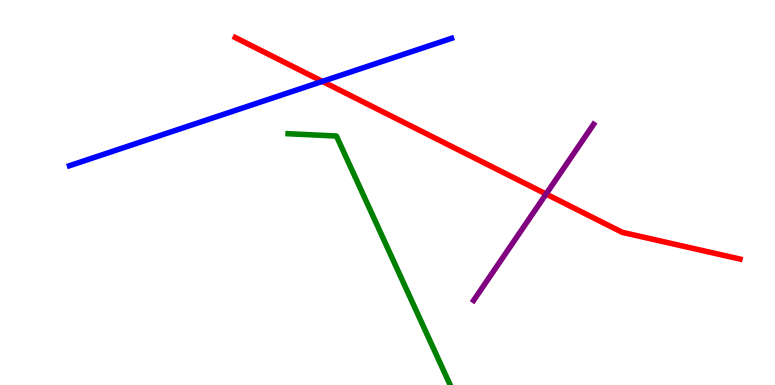[{'lines': ['blue', 'red'], 'intersections': [{'x': 4.16, 'y': 7.89}]}, {'lines': ['green', 'red'], 'intersections': []}, {'lines': ['purple', 'red'], 'intersections': [{'x': 7.05, 'y': 4.96}]}, {'lines': ['blue', 'green'], 'intersections': []}, {'lines': ['blue', 'purple'], 'intersections': []}, {'lines': ['green', 'purple'], 'intersections': []}]